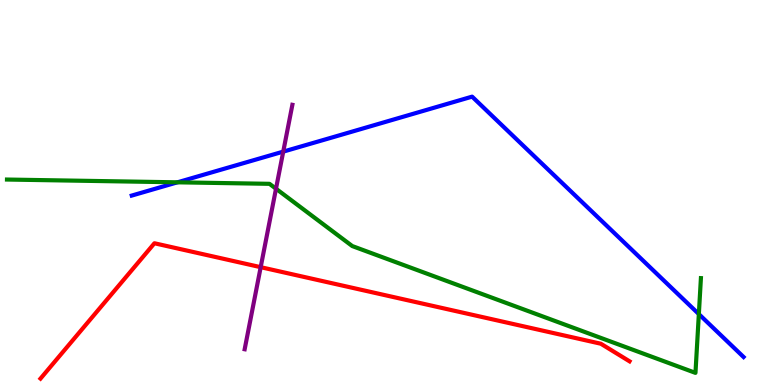[{'lines': ['blue', 'red'], 'intersections': []}, {'lines': ['green', 'red'], 'intersections': []}, {'lines': ['purple', 'red'], 'intersections': [{'x': 3.36, 'y': 3.06}]}, {'lines': ['blue', 'green'], 'intersections': [{'x': 2.29, 'y': 5.26}, {'x': 9.02, 'y': 1.84}]}, {'lines': ['blue', 'purple'], 'intersections': [{'x': 3.65, 'y': 6.06}]}, {'lines': ['green', 'purple'], 'intersections': [{'x': 3.56, 'y': 5.1}]}]